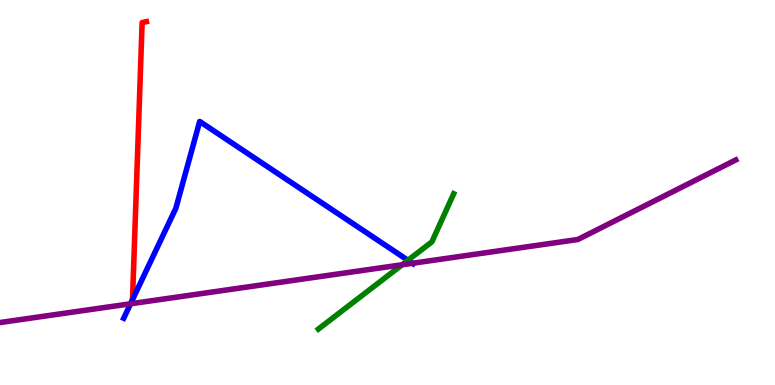[{'lines': ['blue', 'red'], 'intersections': []}, {'lines': ['green', 'red'], 'intersections': []}, {'lines': ['purple', 'red'], 'intersections': []}, {'lines': ['blue', 'green'], 'intersections': [{'x': 5.26, 'y': 3.24}]}, {'lines': ['blue', 'purple'], 'intersections': [{'x': 1.68, 'y': 2.11}, {'x': 5.32, 'y': 3.16}]}, {'lines': ['green', 'purple'], 'intersections': [{'x': 5.19, 'y': 3.12}]}]